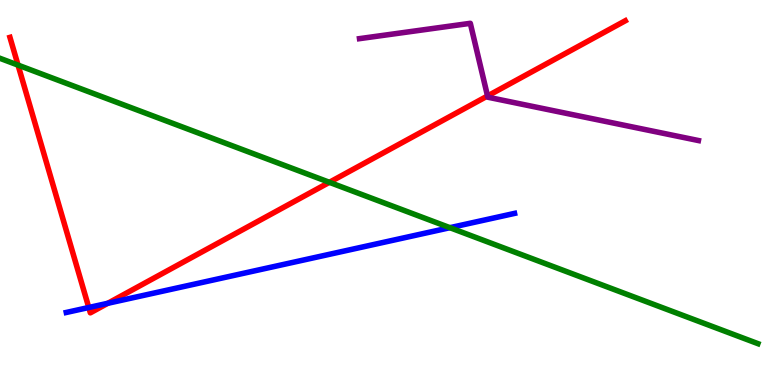[{'lines': ['blue', 'red'], 'intersections': [{'x': 1.15, 'y': 2.01}, {'x': 1.39, 'y': 2.12}]}, {'lines': ['green', 'red'], 'intersections': [{'x': 0.233, 'y': 8.31}, {'x': 4.25, 'y': 5.26}]}, {'lines': ['purple', 'red'], 'intersections': [{'x': 6.29, 'y': 7.51}]}, {'lines': ['blue', 'green'], 'intersections': [{'x': 5.81, 'y': 4.09}]}, {'lines': ['blue', 'purple'], 'intersections': []}, {'lines': ['green', 'purple'], 'intersections': []}]